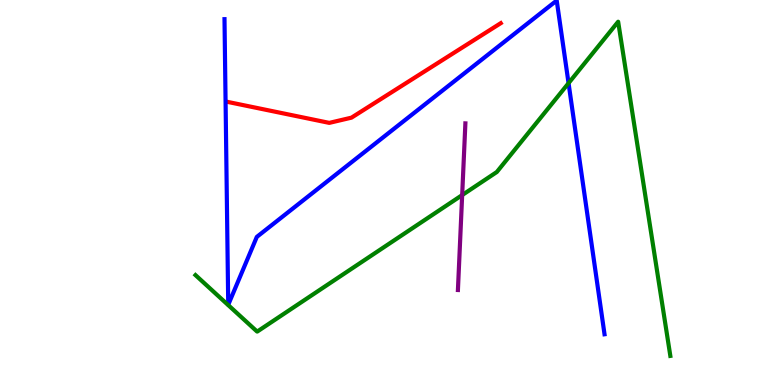[{'lines': ['blue', 'red'], 'intersections': []}, {'lines': ['green', 'red'], 'intersections': []}, {'lines': ['purple', 'red'], 'intersections': []}, {'lines': ['blue', 'green'], 'intersections': [{'x': 7.34, 'y': 7.84}]}, {'lines': ['blue', 'purple'], 'intersections': []}, {'lines': ['green', 'purple'], 'intersections': [{'x': 5.96, 'y': 4.93}]}]